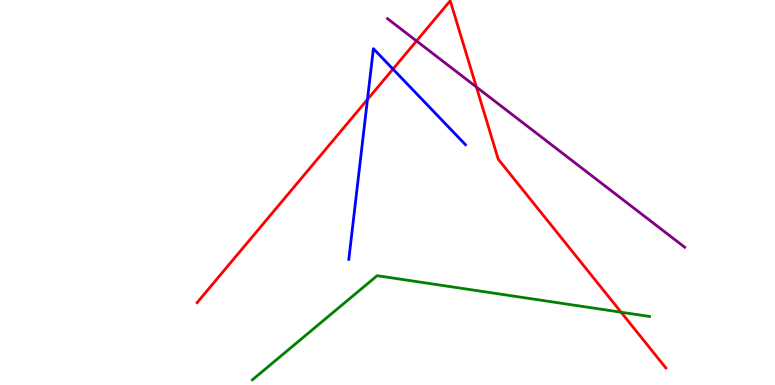[{'lines': ['blue', 'red'], 'intersections': [{'x': 4.74, 'y': 7.42}, {'x': 5.07, 'y': 8.21}]}, {'lines': ['green', 'red'], 'intersections': [{'x': 8.01, 'y': 1.89}]}, {'lines': ['purple', 'red'], 'intersections': [{'x': 5.37, 'y': 8.94}, {'x': 6.15, 'y': 7.74}]}, {'lines': ['blue', 'green'], 'intersections': []}, {'lines': ['blue', 'purple'], 'intersections': []}, {'lines': ['green', 'purple'], 'intersections': []}]